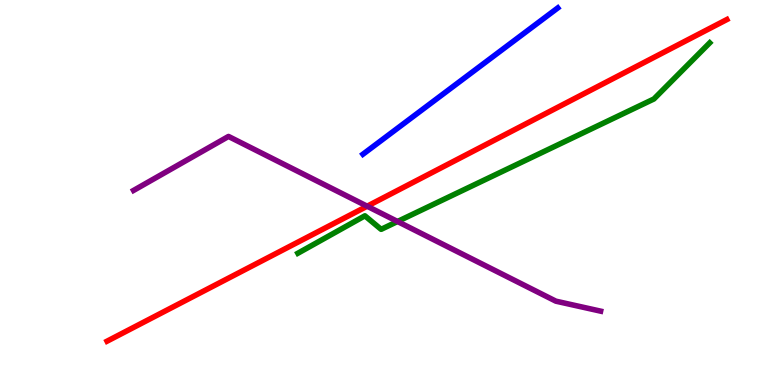[{'lines': ['blue', 'red'], 'intersections': []}, {'lines': ['green', 'red'], 'intersections': []}, {'lines': ['purple', 'red'], 'intersections': [{'x': 4.74, 'y': 4.64}]}, {'lines': ['blue', 'green'], 'intersections': []}, {'lines': ['blue', 'purple'], 'intersections': []}, {'lines': ['green', 'purple'], 'intersections': [{'x': 5.13, 'y': 4.25}]}]